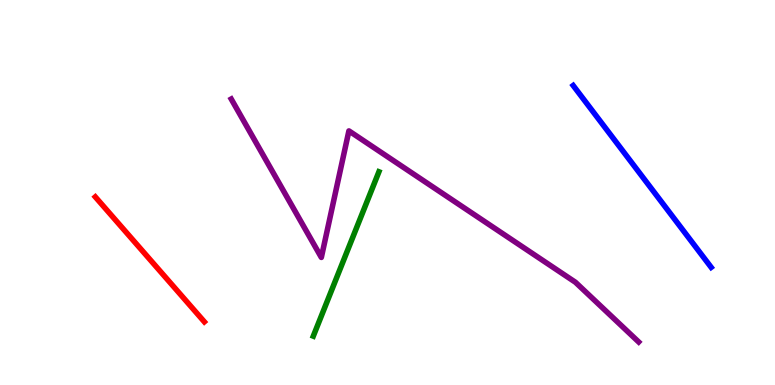[{'lines': ['blue', 'red'], 'intersections': []}, {'lines': ['green', 'red'], 'intersections': []}, {'lines': ['purple', 'red'], 'intersections': []}, {'lines': ['blue', 'green'], 'intersections': []}, {'lines': ['blue', 'purple'], 'intersections': []}, {'lines': ['green', 'purple'], 'intersections': []}]